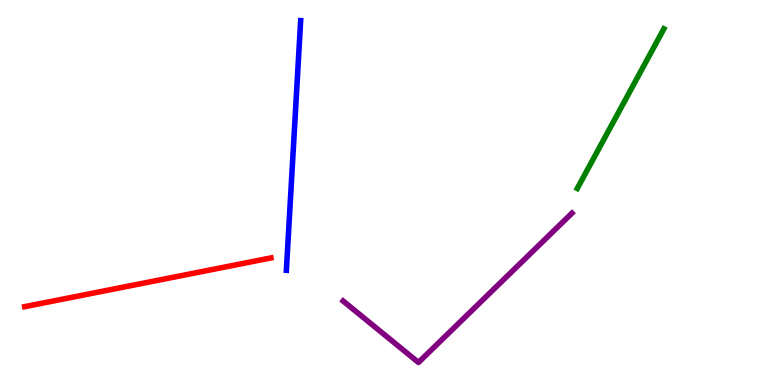[{'lines': ['blue', 'red'], 'intersections': []}, {'lines': ['green', 'red'], 'intersections': []}, {'lines': ['purple', 'red'], 'intersections': []}, {'lines': ['blue', 'green'], 'intersections': []}, {'lines': ['blue', 'purple'], 'intersections': []}, {'lines': ['green', 'purple'], 'intersections': []}]